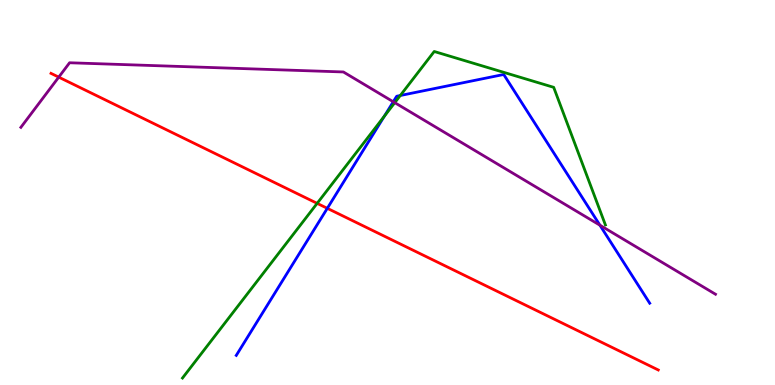[{'lines': ['blue', 'red'], 'intersections': [{'x': 4.22, 'y': 4.59}]}, {'lines': ['green', 'red'], 'intersections': [{'x': 4.09, 'y': 4.72}]}, {'lines': ['purple', 'red'], 'intersections': [{'x': 0.758, 'y': 8.0}]}, {'lines': ['blue', 'green'], 'intersections': [{'x': 4.96, 'y': 6.98}, {'x': 5.17, 'y': 7.52}]}, {'lines': ['blue', 'purple'], 'intersections': [{'x': 5.07, 'y': 7.36}, {'x': 7.74, 'y': 4.15}]}, {'lines': ['green', 'purple'], 'intersections': [{'x': 5.09, 'y': 7.33}]}]